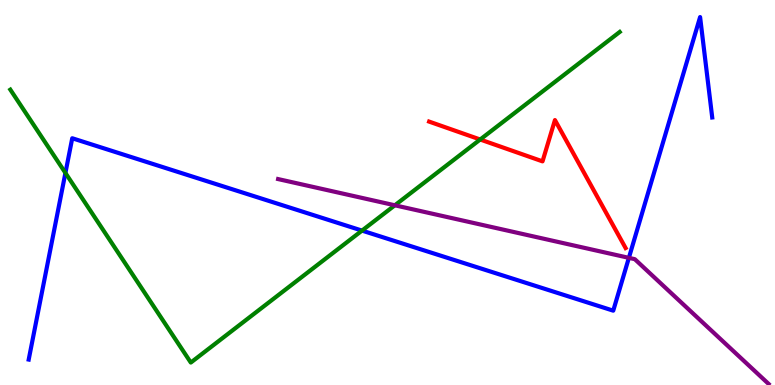[{'lines': ['blue', 'red'], 'intersections': []}, {'lines': ['green', 'red'], 'intersections': [{'x': 6.2, 'y': 6.38}]}, {'lines': ['purple', 'red'], 'intersections': []}, {'lines': ['blue', 'green'], 'intersections': [{'x': 0.844, 'y': 5.51}, {'x': 4.67, 'y': 4.01}]}, {'lines': ['blue', 'purple'], 'intersections': [{'x': 8.11, 'y': 3.3}]}, {'lines': ['green', 'purple'], 'intersections': [{'x': 5.09, 'y': 4.67}]}]